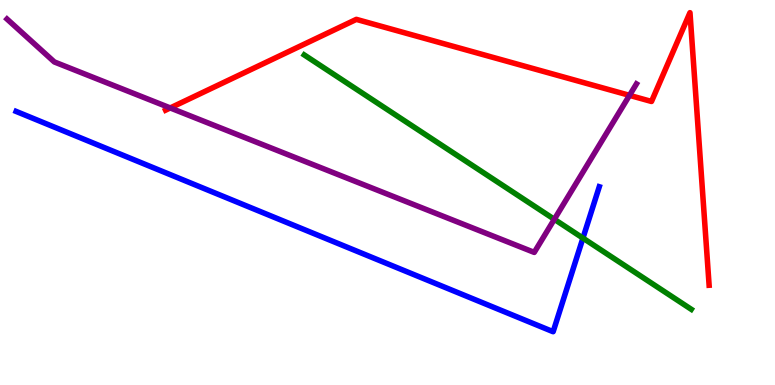[{'lines': ['blue', 'red'], 'intersections': []}, {'lines': ['green', 'red'], 'intersections': []}, {'lines': ['purple', 'red'], 'intersections': [{'x': 2.2, 'y': 7.2}, {'x': 8.12, 'y': 7.52}]}, {'lines': ['blue', 'green'], 'intersections': [{'x': 7.52, 'y': 3.82}]}, {'lines': ['blue', 'purple'], 'intersections': []}, {'lines': ['green', 'purple'], 'intersections': [{'x': 7.15, 'y': 4.3}]}]